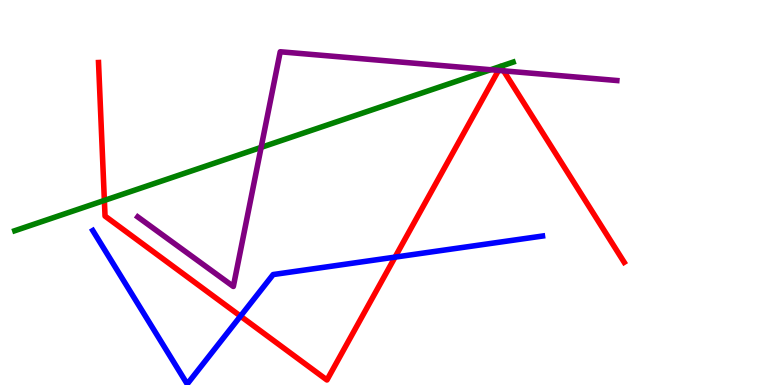[{'lines': ['blue', 'red'], 'intersections': [{'x': 3.1, 'y': 1.79}, {'x': 5.1, 'y': 3.32}]}, {'lines': ['green', 'red'], 'intersections': [{'x': 1.35, 'y': 4.79}]}, {'lines': ['purple', 'red'], 'intersections': [{'x': 6.43, 'y': 8.17}, {'x': 6.5, 'y': 8.16}]}, {'lines': ['blue', 'green'], 'intersections': []}, {'lines': ['blue', 'purple'], 'intersections': []}, {'lines': ['green', 'purple'], 'intersections': [{'x': 3.37, 'y': 6.17}, {'x': 6.33, 'y': 8.19}]}]